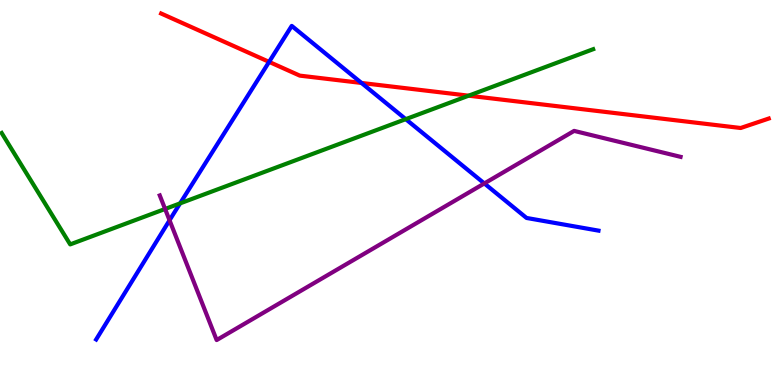[{'lines': ['blue', 'red'], 'intersections': [{'x': 3.47, 'y': 8.39}, {'x': 4.66, 'y': 7.85}]}, {'lines': ['green', 'red'], 'intersections': [{'x': 6.05, 'y': 7.51}]}, {'lines': ['purple', 'red'], 'intersections': []}, {'lines': ['blue', 'green'], 'intersections': [{'x': 2.32, 'y': 4.72}, {'x': 5.24, 'y': 6.91}]}, {'lines': ['blue', 'purple'], 'intersections': [{'x': 2.19, 'y': 4.28}, {'x': 6.25, 'y': 5.24}]}, {'lines': ['green', 'purple'], 'intersections': [{'x': 2.13, 'y': 4.57}]}]